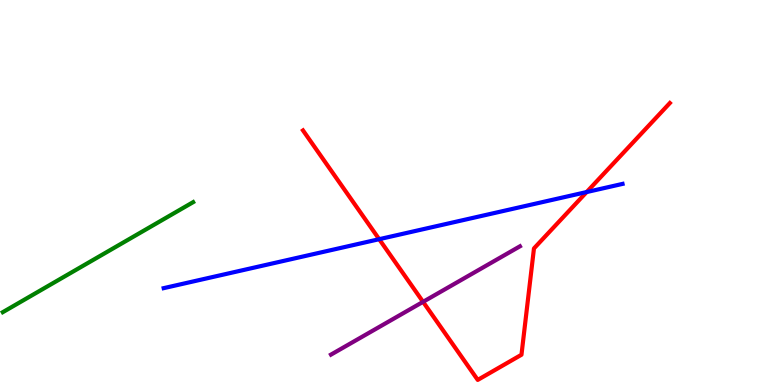[{'lines': ['blue', 'red'], 'intersections': [{'x': 4.89, 'y': 3.79}, {'x': 7.57, 'y': 5.01}]}, {'lines': ['green', 'red'], 'intersections': []}, {'lines': ['purple', 'red'], 'intersections': [{'x': 5.46, 'y': 2.16}]}, {'lines': ['blue', 'green'], 'intersections': []}, {'lines': ['blue', 'purple'], 'intersections': []}, {'lines': ['green', 'purple'], 'intersections': []}]